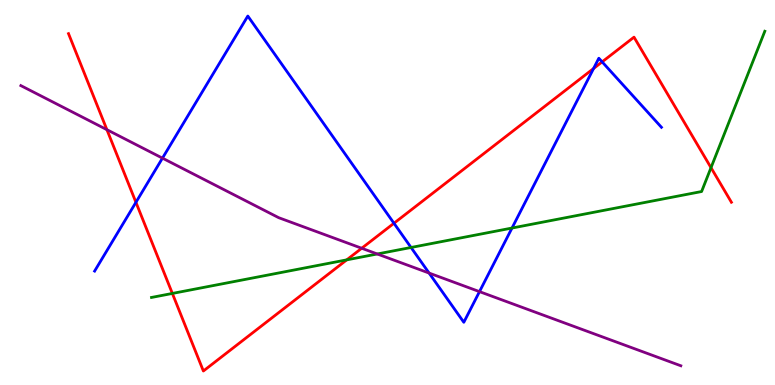[{'lines': ['blue', 'red'], 'intersections': [{'x': 1.75, 'y': 4.75}, {'x': 5.08, 'y': 4.2}, {'x': 7.66, 'y': 8.22}, {'x': 7.77, 'y': 8.39}]}, {'lines': ['green', 'red'], 'intersections': [{'x': 2.22, 'y': 2.38}, {'x': 4.47, 'y': 3.25}, {'x': 9.17, 'y': 5.64}]}, {'lines': ['purple', 'red'], 'intersections': [{'x': 1.38, 'y': 6.63}, {'x': 4.67, 'y': 3.55}]}, {'lines': ['blue', 'green'], 'intersections': [{'x': 5.3, 'y': 3.57}, {'x': 6.61, 'y': 4.08}]}, {'lines': ['blue', 'purple'], 'intersections': [{'x': 2.1, 'y': 5.89}, {'x': 5.54, 'y': 2.91}, {'x': 6.19, 'y': 2.43}]}, {'lines': ['green', 'purple'], 'intersections': [{'x': 4.87, 'y': 3.4}]}]